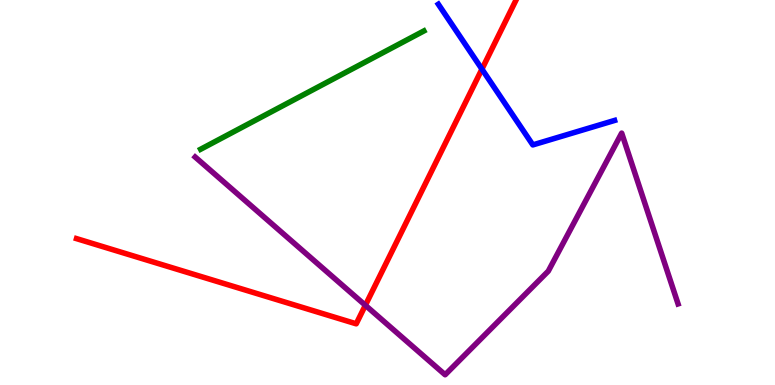[{'lines': ['blue', 'red'], 'intersections': [{'x': 6.22, 'y': 8.2}]}, {'lines': ['green', 'red'], 'intersections': []}, {'lines': ['purple', 'red'], 'intersections': [{'x': 4.71, 'y': 2.07}]}, {'lines': ['blue', 'green'], 'intersections': []}, {'lines': ['blue', 'purple'], 'intersections': []}, {'lines': ['green', 'purple'], 'intersections': []}]